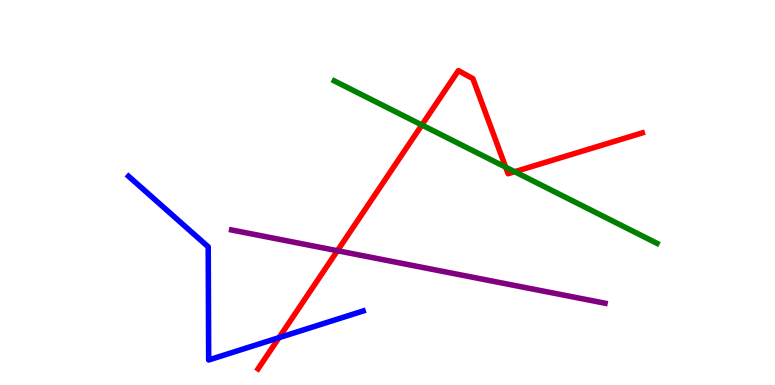[{'lines': ['blue', 'red'], 'intersections': [{'x': 3.6, 'y': 1.23}]}, {'lines': ['green', 'red'], 'intersections': [{'x': 5.44, 'y': 6.75}, {'x': 6.52, 'y': 5.66}, {'x': 6.64, 'y': 5.54}]}, {'lines': ['purple', 'red'], 'intersections': [{'x': 4.35, 'y': 3.49}]}, {'lines': ['blue', 'green'], 'intersections': []}, {'lines': ['blue', 'purple'], 'intersections': []}, {'lines': ['green', 'purple'], 'intersections': []}]